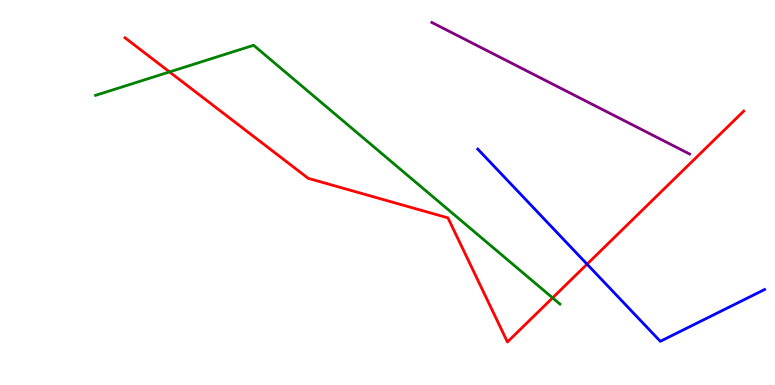[{'lines': ['blue', 'red'], 'intersections': [{'x': 7.57, 'y': 3.14}]}, {'lines': ['green', 'red'], 'intersections': [{'x': 2.19, 'y': 8.13}, {'x': 7.13, 'y': 2.26}]}, {'lines': ['purple', 'red'], 'intersections': []}, {'lines': ['blue', 'green'], 'intersections': []}, {'lines': ['blue', 'purple'], 'intersections': []}, {'lines': ['green', 'purple'], 'intersections': []}]